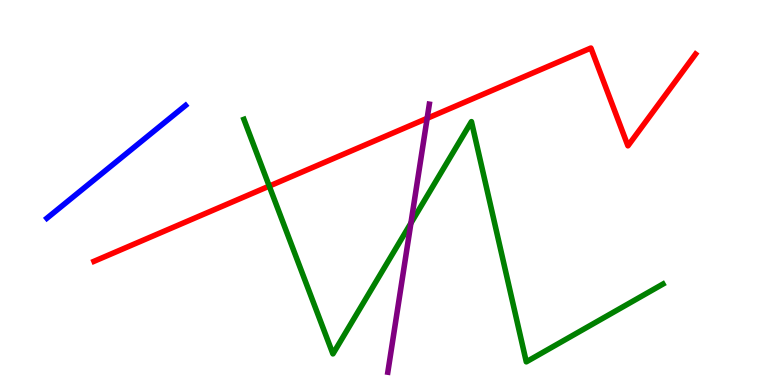[{'lines': ['blue', 'red'], 'intersections': []}, {'lines': ['green', 'red'], 'intersections': [{'x': 3.47, 'y': 5.17}]}, {'lines': ['purple', 'red'], 'intersections': [{'x': 5.51, 'y': 6.93}]}, {'lines': ['blue', 'green'], 'intersections': []}, {'lines': ['blue', 'purple'], 'intersections': []}, {'lines': ['green', 'purple'], 'intersections': [{'x': 5.3, 'y': 4.2}]}]